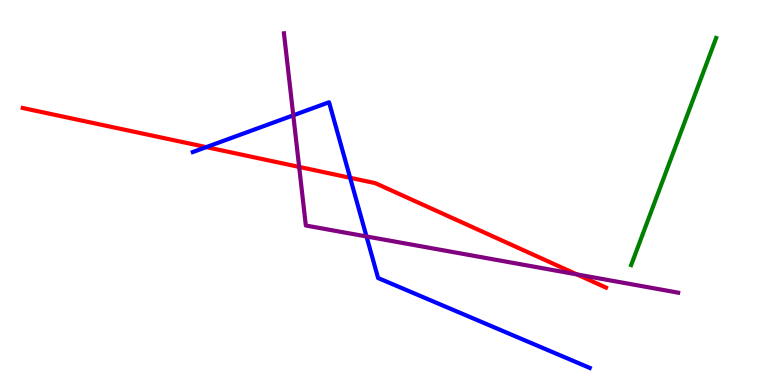[{'lines': ['blue', 'red'], 'intersections': [{'x': 2.66, 'y': 6.18}, {'x': 4.52, 'y': 5.38}]}, {'lines': ['green', 'red'], 'intersections': []}, {'lines': ['purple', 'red'], 'intersections': [{'x': 3.86, 'y': 5.66}, {'x': 7.44, 'y': 2.87}]}, {'lines': ['blue', 'green'], 'intersections': []}, {'lines': ['blue', 'purple'], 'intersections': [{'x': 3.78, 'y': 7.0}, {'x': 4.73, 'y': 3.86}]}, {'lines': ['green', 'purple'], 'intersections': []}]